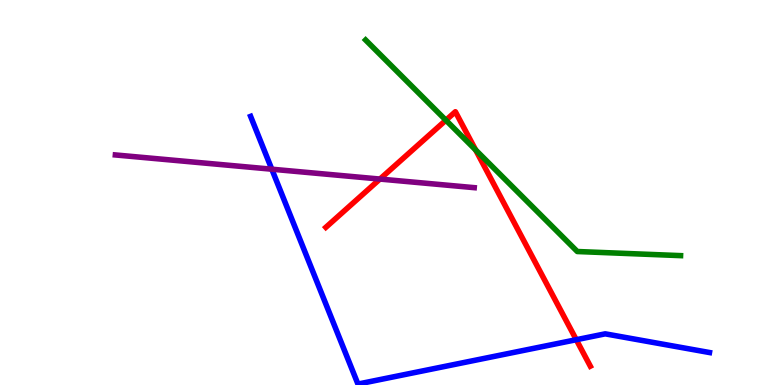[{'lines': ['blue', 'red'], 'intersections': [{'x': 7.44, 'y': 1.18}]}, {'lines': ['green', 'red'], 'intersections': [{'x': 5.75, 'y': 6.88}, {'x': 6.14, 'y': 6.11}]}, {'lines': ['purple', 'red'], 'intersections': [{'x': 4.9, 'y': 5.35}]}, {'lines': ['blue', 'green'], 'intersections': []}, {'lines': ['blue', 'purple'], 'intersections': [{'x': 3.51, 'y': 5.61}]}, {'lines': ['green', 'purple'], 'intersections': []}]